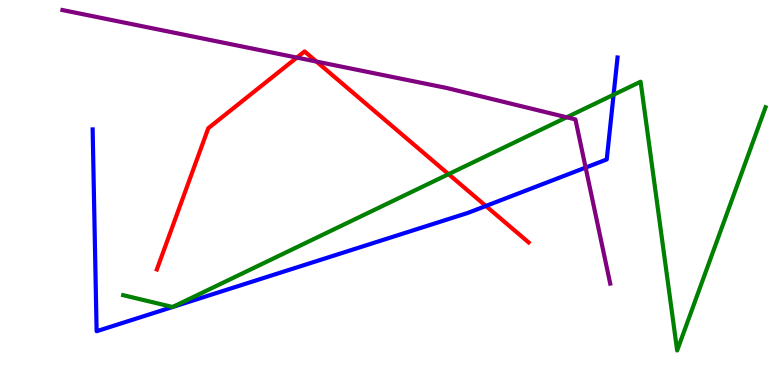[{'lines': ['blue', 'red'], 'intersections': [{'x': 6.27, 'y': 4.65}]}, {'lines': ['green', 'red'], 'intersections': [{'x': 5.79, 'y': 5.48}]}, {'lines': ['purple', 'red'], 'intersections': [{'x': 3.83, 'y': 8.5}, {'x': 4.08, 'y': 8.4}]}, {'lines': ['blue', 'green'], 'intersections': [{'x': 2.23, 'y': 2.03}, {'x': 2.23, 'y': 2.03}, {'x': 7.92, 'y': 7.54}]}, {'lines': ['blue', 'purple'], 'intersections': [{'x': 7.56, 'y': 5.65}]}, {'lines': ['green', 'purple'], 'intersections': [{'x': 7.31, 'y': 6.95}]}]